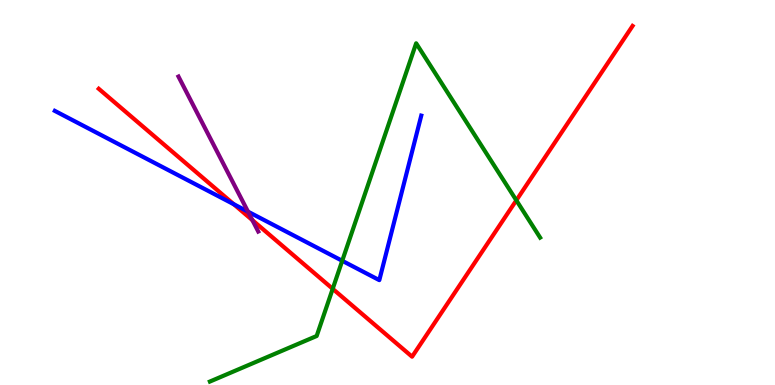[{'lines': ['blue', 'red'], 'intersections': [{'x': 3.02, 'y': 4.7}]}, {'lines': ['green', 'red'], 'intersections': [{'x': 4.29, 'y': 2.5}, {'x': 6.66, 'y': 4.8}]}, {'lines': ['purple', 'red'], 'intersections': [{'x': 3.26, 'y': 4.28}]}, {'lines': ['blue', 'green'], 'intersections': [{'x': 4.42, 'y': 3.23}]}, {'lines': ['blue', 'purple'], 'intersections': [{'x': 3.2, 'y': 4.5}]}, {'lines': ['green', 'purple'], 'intersections': []}]